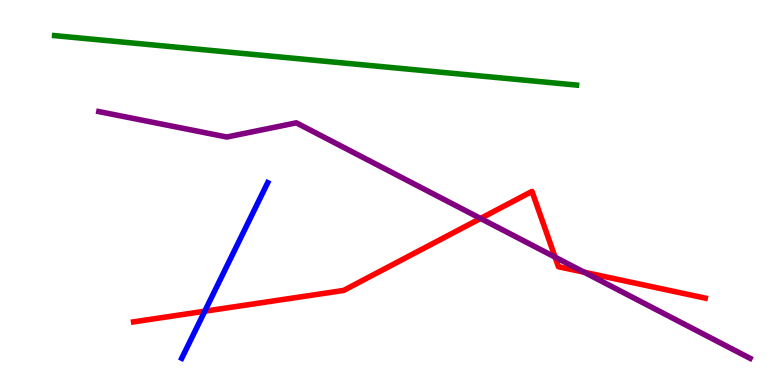[{'lines': ['blue', 'red'], 'intersections': [{'x': 2.64, 'y': 1.92}]}, {'lines': ['green', 'red'], 'intersections': []}, {'lines': ['purple', 'red'], 'intersections': [{'x': 6.2, 'y': 4.33}, {'x': 7.16, 'y': 3.32}, {'x': 7.54, 'y': 2.93}]}, {'lines': ['blue', 'green'], 'intersections': []}, {'lines': ['blue', 'purple'], 'intersections': []}, {'lines': ['green', 'purple'], 'intersections': []}]